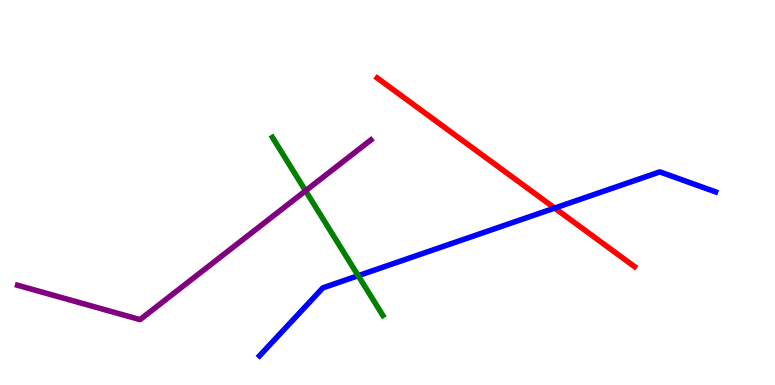[{'lines': ['blue', 'red'], 'intersections': [{'x': 7.16, 'y': 4.6}]}, {'lines': ['green', 'red'], 'intersections': []}, {'lines': ['purple', 'red'], 'intersections': []}, {'lines': ['blue', 'green'], 'intersections': [{'x': 4.62, 'y': 2.84}]}, {'lines': ['blue', 'purple'], 'intersections': []}, {'lines': ['green', 'purple'], 'intersections': [{'x': 3.94, 'y': 5.04}]}]